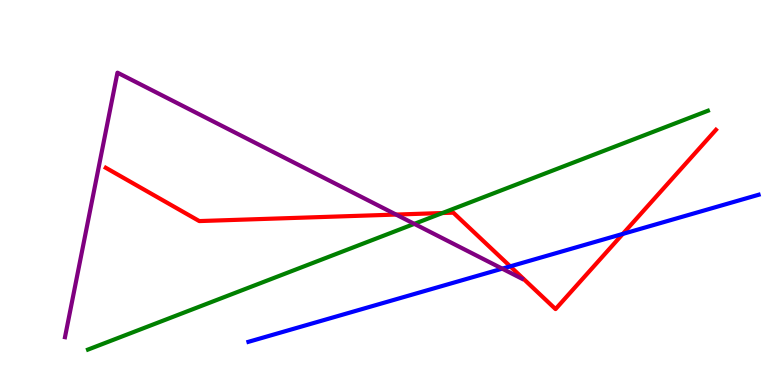[{'lines': ['blue', 'red'], 'intersections': [{'x': 6.58, 'y': 3.08}, {'x': 8.04, 'y': 3.92}]}, {'lines': ['green', 'red'], 'intersections': [{'x': 5.71, 'y': 4.47}]}, {'lines': ['purple', 'red'], 'intersections': [{'x': 5.11, 'y': 4.43}]}, {'lines': ['blue', 'green'], 'intersections': []}, {'lines': ['blue', 'purple'], 'intersections': [{'x': 6.48, 'y': 3.02}]}, {'lines': ['green', 'purple'], 'intersections': [{'x': 5.35, 'y': 4.19}]}]